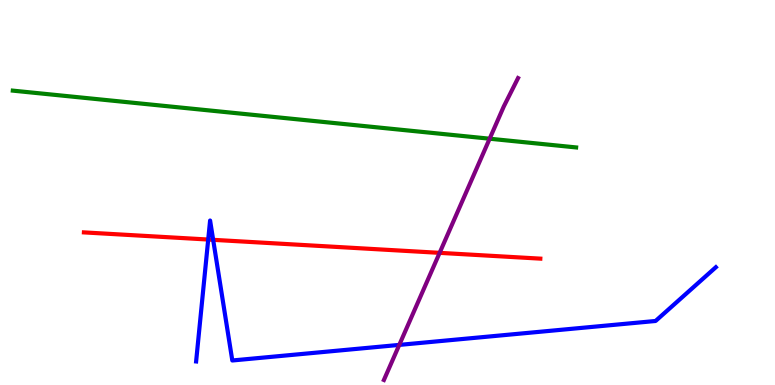[{'lines': ['blue', 'red'], 'intersections': [{'x': 2.69, 'y': 3.78}, {'x': 2.75, 'y': 3.77}]}, {'lines': ['green', 'red'], 'intersections': []}, {'lines': ['purple', 'red'], 'intersections': [{'x': 5.67, 'y': 3.43}]}, {'lines': ['blue', 'green'], 'intersections': []}, {'lines': ['blue', 'purple'], 'intersections': [{'x': 5.15, 'y': 1.04}]}, {'lines': ['green', 'purple'], 'intersections': [{'x': 6.32, 'y': 6.4}]}]